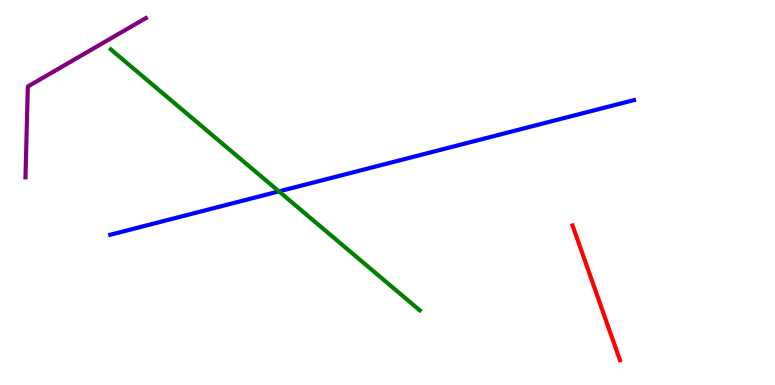[{'lines': ['blue', 'red'], 'intersections': []}, {'lines': ['green', 'red'], 'intersections': []}, {'lines': ['purple', 'red'], 'intersections': []}, {'lines': ['blue', 'green'], 'intersections': [{'x': 3.6, 'y': 5.03}]}, {'lines': ['blue', 'purple'], 'intersections': []}, {'lines': ['green', 'purple'], 'intersections': []}]